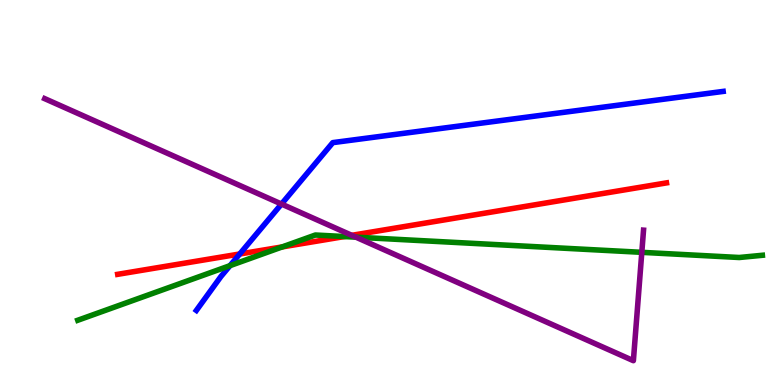[{'lines': ['blue', 'red'], 'intersections': [{'x': 3.09, 'y': 3.4}]}, {'lines': ['green', 'red'], 'intersections': [{'x': 3.64, 'y': 3.59}, {'x': 4.44, 'y': 3.86}]}, {'lines': ['purple', 'red'], 'intersections': [{'x': 4.54, 'y': 3.89}]}, {'lines': ['blue', 'green'], 'intersections': [{'x': 2.97, 'y': 3.1}]}, {'lines': ['blue', 'purple'], 'intersections': [{'x': 3.63, 'y': 4.7}]}, {'lines': ['green', 'purple'], 'intersections': [{'x': 4.59, 'y': 3.84}, {'x': 8.28, 'y': 3.45}]}]